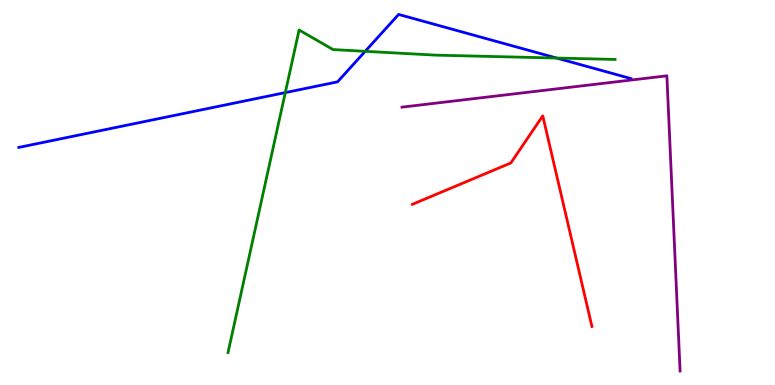[{'lines': ['blue', 'red'], 'intersections': []}, {'lines': ['green', 'red'], 'intersections': []}, {'lines': ['purple', 'red'], 'intersections': []}, {'lines': ['blue', 'green'], 'intersections': [{'x': 3.68, 'y': 7.59}, {'x': 4.71, 'y': 8.67}, {'x': 7.18, 'y': 8.49}]}, {'lines': ['blue', 'purple'], 'intersections': []}, {'lines': ['green', 'purple'], 'intersections': []}]